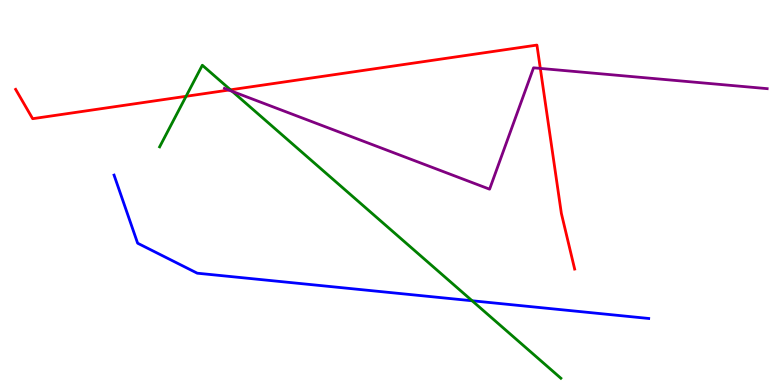[{'lines': ['blue', 'red'], 'intersections': []}, {'lines': ['green', 'red'], 'intersections': [{'x': 2.4, 'y': 7.5}, {'x': 2.97, 'y': 7.67}]}, {'lines': ['purple', 'red'], 'intersections': [{'x': 2.95, 'y': 7.66}, {'x': 6.97, 'y': 8.22}]}, {'lines': ['blue', 'green'], 'intersections': [{'x': 6.09, 'y': 2.19}]}, {'lines': ['blue', 'purple'], 'intersections': []}, {'lines': ['green', 'purple'], 'intersections': [{'x': 3.0, 'y': 7.63}]}]